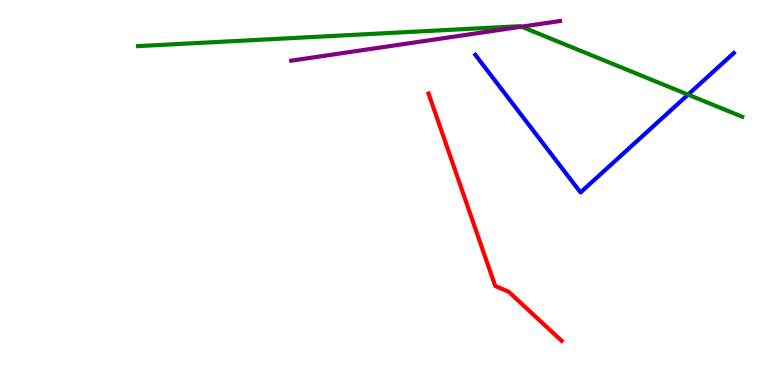[{'lines': ['blue', 'red'], 'intersections': []}, {'lines': ['green', 'red'], 'intersections': []}, {'lines': ['purple', 'red'], 'intersections': []}, {'lines': ['blue', 'green'], 'intersections': [{'x': 8.88, 'y': 7.54}]}, {'lines': ['blue', 'purple'], 'intersections': []}, {'lines': ['green', 'purple'], 'intersections': [{'x': 6.73, 'y': 9.31}]}]